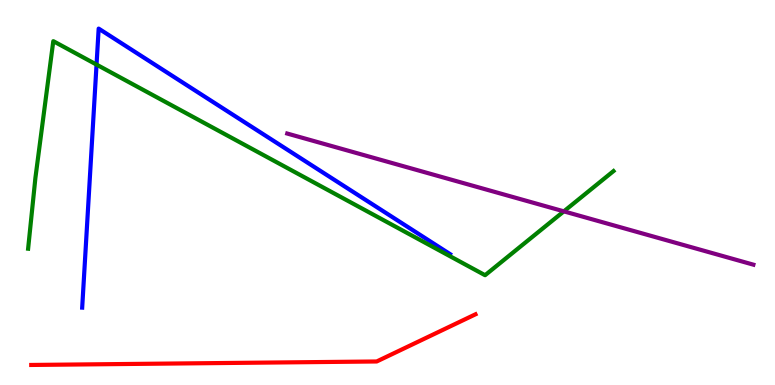[{'lines': ['blue', 'red'], 'intersections': []}, {'lines': ['green', 'red'], 'intersections': []}, {'lines': ['purple', 'red'], 'intersections': []}, {'lines': ['blue', 'green'], 'intersections': [{'x': 1.25, 'y': 8.32}]}, {'lines': ['blue', 'purple'], 'intersections': []}, {'lines': ['green', 'purple'], 'intersections': [{'x': 7.28, 'y': 4.51}]}]